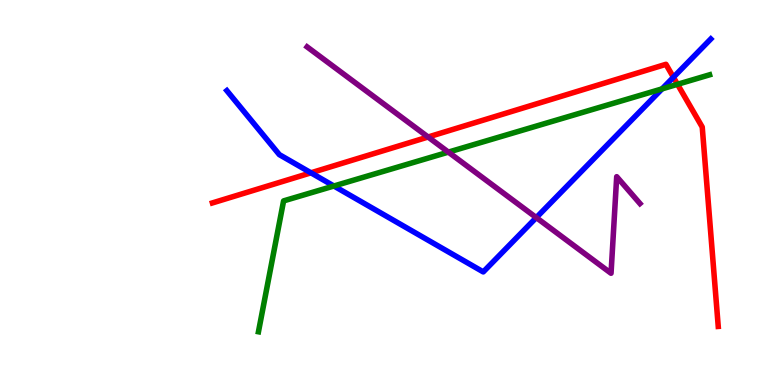[{'lines': ['blue', 'red'], 'intersections': [{'x': 4.01, 'y': 5.51}, {'x': 8.69, 'y': 7.99}]}, {'lines': ['green', 'red'], 'intersections': [{'x': 8.74, 'y': 7.81}]}, {'lines': ['purple', 'red'], 'intersections': [{'x': 5.52, 'y': 6.44}]}, {'lines': ['blue', 'green'], 'intersections': [{'x': 4.31, 'y': 5.17}, {'x': 8.54, 'y': 7.69}]}, {'lines': ['blue', 'purple'], 'intersections': [{'x': 6.92, 'y': 4.35}]}, {'lines': ['green', 'purple'], 'intersections': [{'x': 5.79, 'y': 6.05}]}]